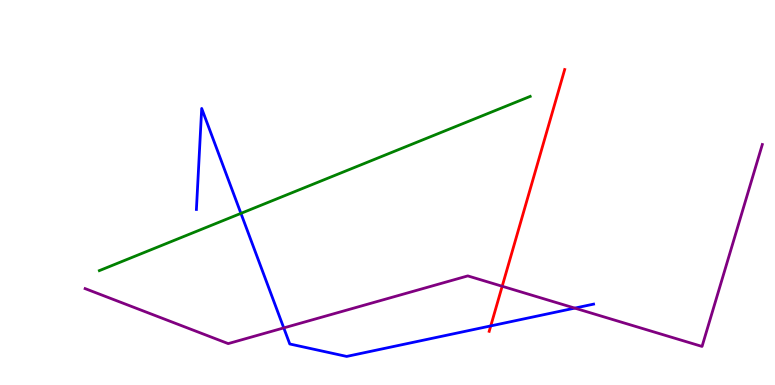[{'lines': ['blue', 'red'], 'intersections': [{'x': 6.33, 'y': 1.53}]}, {'lines': ['green', 'red'], 'intersections': []}, {'lines': ['purple', 'red'], 'intersections': [{'x': 6.48, 'y': 2.56}]}, {'lines': ['blue', 'green'], 'intersections': [{'x': 3.11, 'y': 4.46}]}, {'lines': ['blue', 'purple'], 'intersections': [{'x': 3.66, 'y': 1.48}, {'x': 7.42, 'y': 2.0}]}, {'lines': ['green', 'purple'], 'intersections': []}]